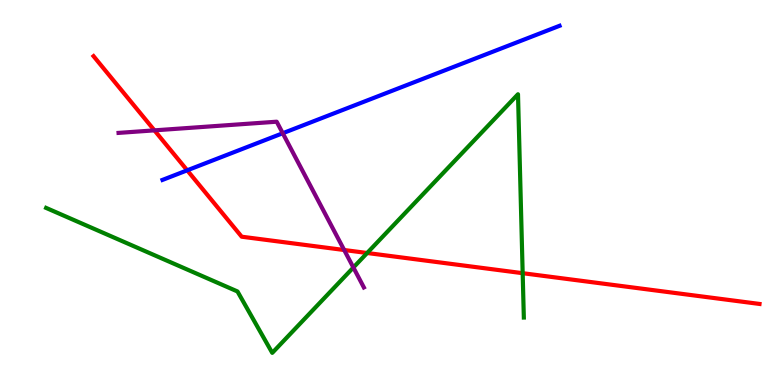[{'lines': ['blue', 'red'], 'intersections': [{'x': 2.42, 'y': 5.58}]}, {'lines': ['green', 'red'], 'intersections': [{'x': 4.74, 'y': 3.43}, {'x': 6.74, 'y': 2.9}]}, {'lines': ['purple', 'red'], 'intersections': [{'x': 1.99, 'y': 6.61}, {'x': 4.44, 'y': 3.51}]}, {'lines': ['blue', 'green'], 'intersections': []}, {'lines': ['blue', 'purple'], 'intersections': [{'x': 3.65, 'y': 6.54}]}, {'lines': ['green', 'purple'], 'intersections': [{'x': 4.56, 'y': 3.05}]}]